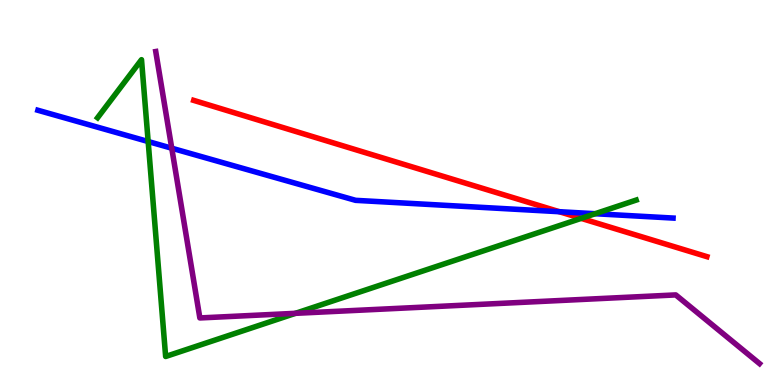[{'lines': ['blue', 'red'], 'intersections': [{'x': 7.22, 'y': 4.5}]}, {'lines': ['green', 'red'], 'intersections': [{'x': 7.5, 'y': 4.33}]}, {'lines': ['purple', 'red'], 'intersections': []}, {'lines': ['blue', 'green'], 'intersections': [{'x': 1.91, 'y': 6.32}, {'x': 7.68, 'y': 4.45}]}, {'lines': ['blue', 'purple'], 'intersections': [{'x': 2.22, 'y': 6.15}]}, {'lines': ['green', 'purple'], 'intersections': [{'x': 3.81, 'y': 1.86}]}]